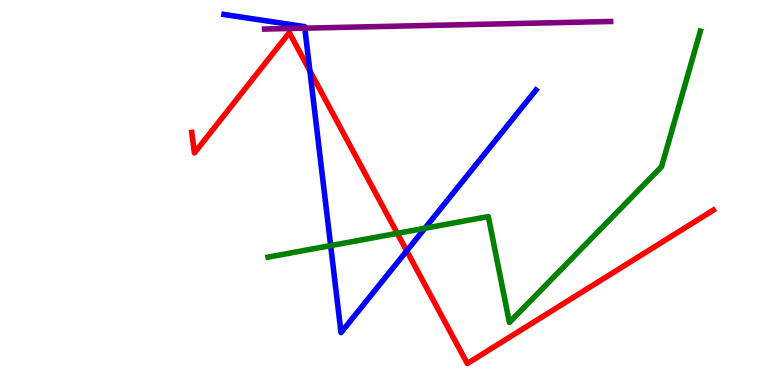[{'lines': ['blue', 'red'], 'intersections': [{'x': 4.0, 'y': 8.16}, {'x': 5.25, 'y': 3.48}]}, {'lines': ['green', 'red'], 'intersections': [{'x': 5.13, 'y': 3.94}]}, {'lines': ['purple', 'red'], 'intersections': []}, {'lines': ['blue', 'green'], 'intersections': [{'x': 4.27, 'y': 3.62}, {'x': 5.48, 'y': 4.07}]}, {'lines': ['blue', 'purple'], 'intersections': [{'x': 3.93, 'y': 9.27}]}, {'lines': ['green', 'purple'], 'intersections': []}]